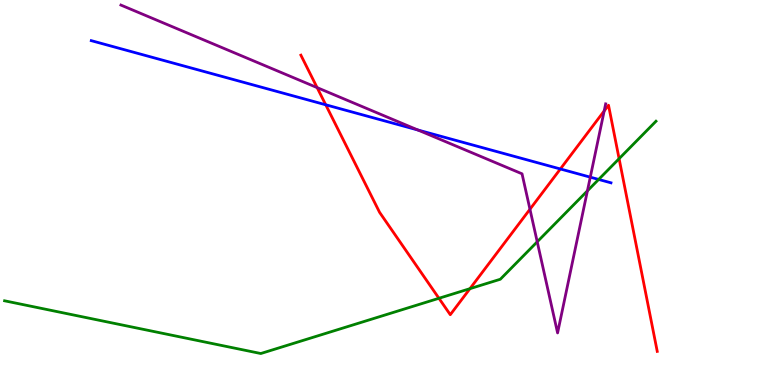[{'lines': ['blue', 'red'], 'intersections': [{'x': 4.2, 'y': 7.28}, {'x': 7.23, 'y': 5.61}]}, {'lines': ['green', 'red'], 'intersections': [{'x': 5.66, 'y': 2.25}, {'x': 6.06, 'y': 2.5}, {'x': 7.99, 'y': 5.88}]}, {'lines': ['purple', 'red'], 'intersections': [{'x': 4.09, 'y': 7.72}, {'x': 6.84, 'y': 4.57}, {'x': 7.8, 'y': 7.12}]}, {'lines': ['blue', 'green'], 'intersections': [{'x': 7.72, 'y': 5.34}]}, {'lines': ['blue', 'purple'], 'intersections': [{'x': 5.39, 'y': 6.62}, {'x': 7.62, 'y': 5.4}]}, {'lines': ['green', 'purple'], 'intersections': [{'x': 6.93, 'y': 3.72}, {'x': 7.58, 'y': 5.04}]}]